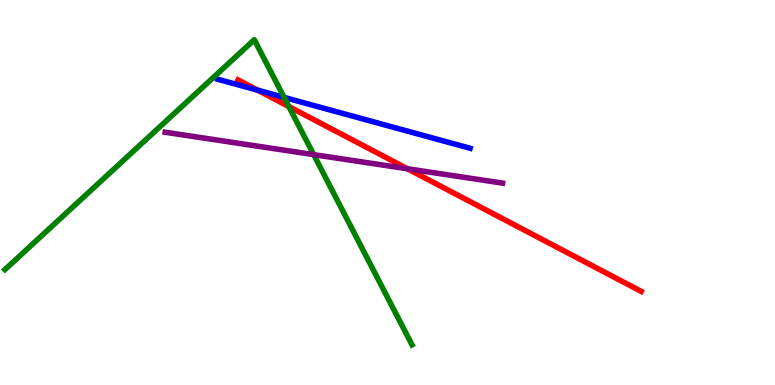[{'lines': ['blue', 'red'], 'intersections': [{'x': 3.32, 'y': 7.66}]}, {'lines': ['green', 'red'], 'intersections': [{'x': 3.73, 'y': 7.23}]}, {'lines': ['purple', 'red'], 'intersections': [{'x': 5.26, 'y': 5.62}]}, {'lines': ['blue', 'green'], 'intersections': [{'x': 3.67, 'y': 7.47}]}, {'lines': ['blue', 'purple'], 'intersections': []}, {'lines': ['green', 'purple'], 'intersections': [{'x': 4.05, 'y': 5.98}]}]